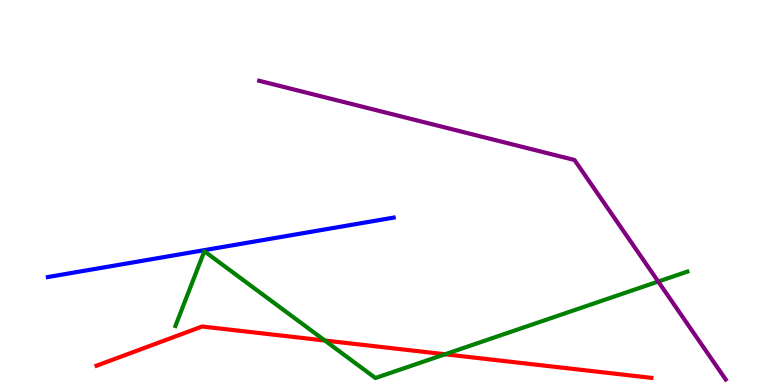[{'lines': ['blue', 'red'], 'intersections': []}, {'lines': ['green', 'red'], 'intersections': [{'x': 4.19, 'y': 1.16}, {'x': 5.74, 'y': 0.798}]}, {'lines': ['purple', 'red'], 'intersections': []}, {'lines': ['blue', 'green'], 'intersections': []}, {'lines': ['blue', 'purple'], 'intersections': []}, {'lines': ['green', 'purple'], 'intersections': [{'x': 8.49, 'y': 2.69}]}]